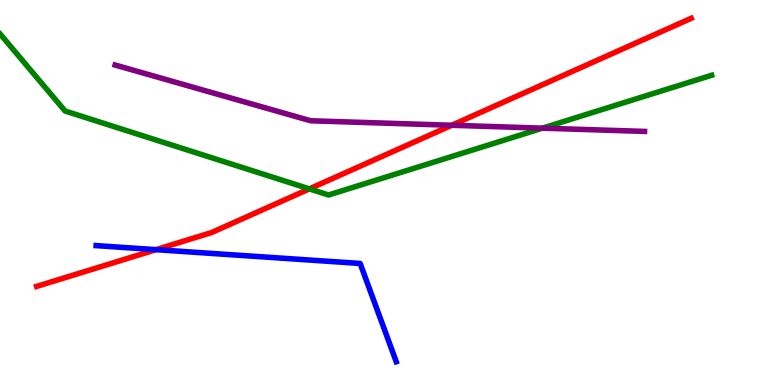[{'lines': ['blue', 'red'], 'intersections': [{'x': 2.01, 'y': 3.52}]}, {'lines': ['green', 'red'], 'intersections': [{'x': 3.99, 'y': 5.09}]}, {'lines': ['purple', 'red'], 'intersections': [{'x': 5.83, 'y': 6.75}]}, {'lines': ['blue', 'green'], 'intersections': []}, {'lines': ['blue', 'purple'], 'intersections': []}, {'lines': ['green', 'purple'], 'intersections': [{'x': 7.0, 'y': 6.67}]}]